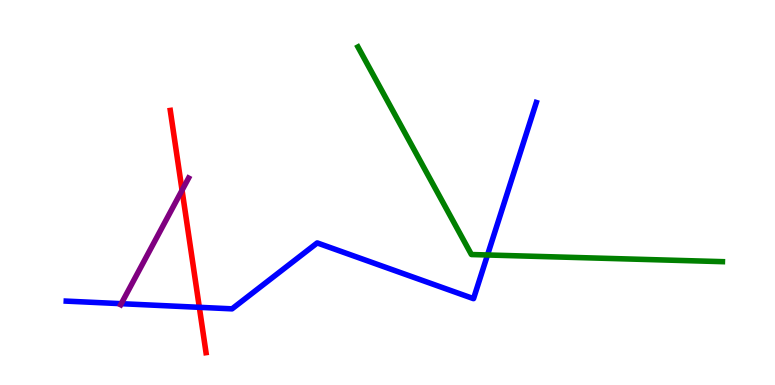[{'lines': ['blue', 'red'], 'intersections': [{'x': 2.57, 'y': 2.02}]}, {'lines': ['green', 'red'], 'intersections': []}, {'lines': ['purple', 'red'], 'intersections': [{'x': 2.35, 'y': 5.06}]}, {'lines': ['blue', 'green'], 'intersections': [{'x': 6.29, 'y': 3.38}]}, {'lines': ['blue', 'purple'], 'intersections': [{'x': 1.56, 'y': 2.11}]}, {'lines': ['green', 'purple'], 'intersections': []}]